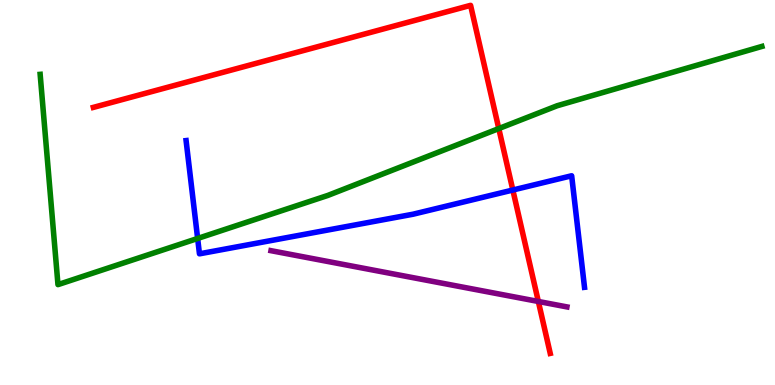[{'lines': ['blue', 'red'], 'intersections': [{'x': 6.62, 'y': 5.06}]}, {'lines': ['green', 'red'], 'intersections': [{'x': 6.44, 'y': 6.66}]}, {'lines': ['purple', 'red'], 'intersections': [{'x': 6.95, 'y': 2.17}]}, {'lines': ['blue', 'green'], 'intersections': [{'x': 2.55, 'y': 3.81}]}, {'lines': ['blue', 'purple'], 'intersections': []}, {'lines': ['green', 'purple'], 'intersections': []}]